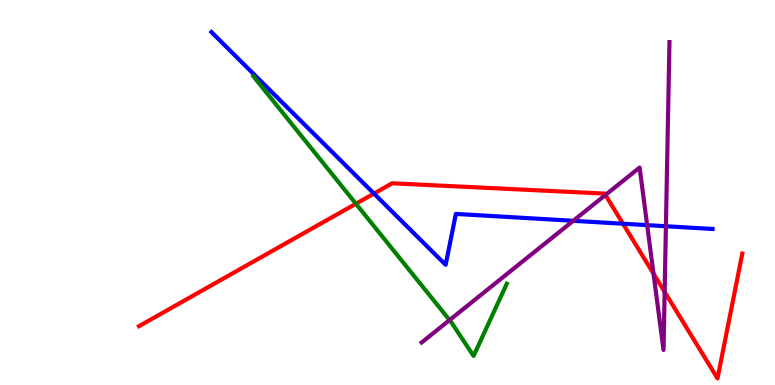[{'lines': ['blue', 'red'], 'intersections': [{'x': 4.83, 'y': 4.97}, {'x': 8.04, 'y': 4.19}]}, {'lines': ['green', 'red'], 'intersections': [{'x': 4.59, 'y': 4.71}]}, {'lines': ['purple', 'red'], 'intersections': [{'x': 7.81, 'y': 4.94}, {'x': 8.43, 'y': 2.89}, {'x': 8.58, 'y': 2.42}]}, {'lines': ['blue', 'green'], 'intersections': []}, {'lines': ['blue', 'purple'], 'intersections': [{'x': 7.4, 'y': 4.26}, {'x': 8.35, 'y': 4.15}, {'x': 8.59, 'y': 4.12}]}, {'lines': ['green', 'purple'], 'intersections': [{'x': 5.8, 'y': 1.69}]}]